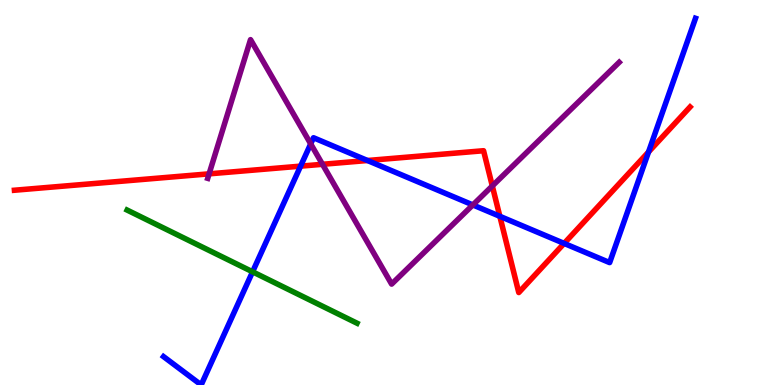[{'lines': ['blue', 'red'], 'intersections': [{'x': 3.88, 'y': 5.68}, {'x': 4.74, 'y': 5.83}, {'x': 6.45, 'y': 4.38}, {'x': 7.28, 'y': 3.68}, {'x': 8.37, 'y': 6.05}]}, {'lines': ['green', 'red'], 'intersections': []}, {'lines': ['purple', 'red'], 'intersections': [{'x': 2.7, 'y': 5.48}, {'x': 4.16, 'y': 5.73}, {'x': 6.35, 'y': 5.17}]}, {'lines': ['blue', 'green'], 'intersections': [{'x': 3.26, 'y': 2.94}]}, {'lines': ['blue', 'purple'], 'intersections': [{'x': 4.01, 'y': 6.26}, {'x': 6.1, 'y': 4.68}]}, {'lines': ['green', 'purple'], 'intersections': []}]